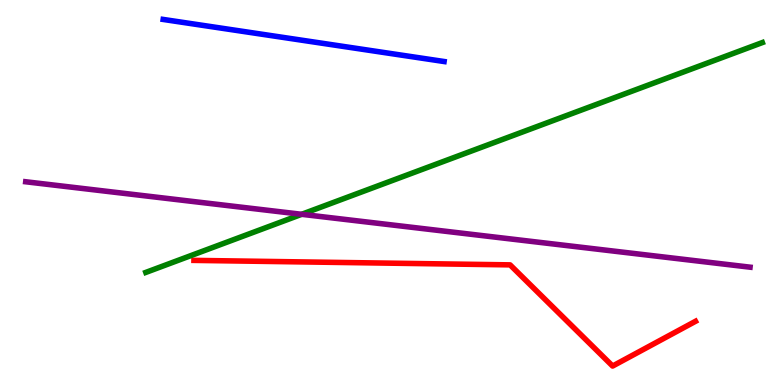[{'lines': ['blue', 'red'], 'intersections': []}, {'lines': ['green', 'red'], 'intersections': []}, {'lines': ['purple', 'red'], 'intersections': []}, {'lines': ['blue', 'green'], 'intersections': []}, {'lines': ['blue', 'purple'], 'intersections': []}, {'lines': ['green', 'purple'], 'intersections': [{'x': 3.89, 'y': 4.43}]}]